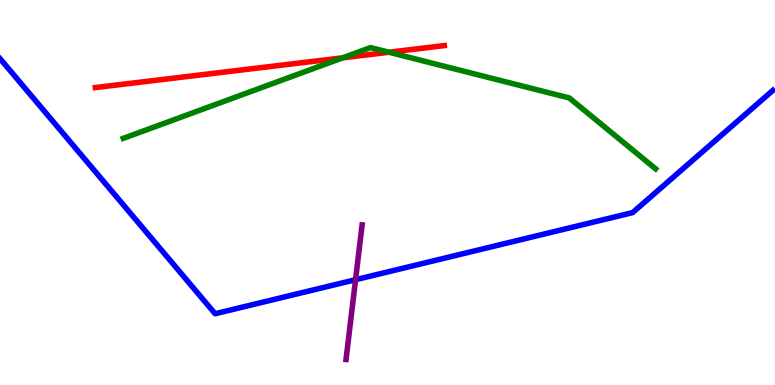[{'lines': ['blue', 'red'], 'intersections': []}, {'lines': ['green', 'red'], 'intersections': [{'x': 4.42, 'y': 8.5}, {'x': 5.02, 'y': 8.64}]}, {'lines': ['purple', 'red'], 'intersections': []}, {'lines': ['blue', 'green'], 'intersections': []}, {'lines': ['blue', 'purple'], 'intersections': [{'x': 4.59, 'y': 2.73}]}, {'lines': ['green', 'purple'], 'intersections': []}]